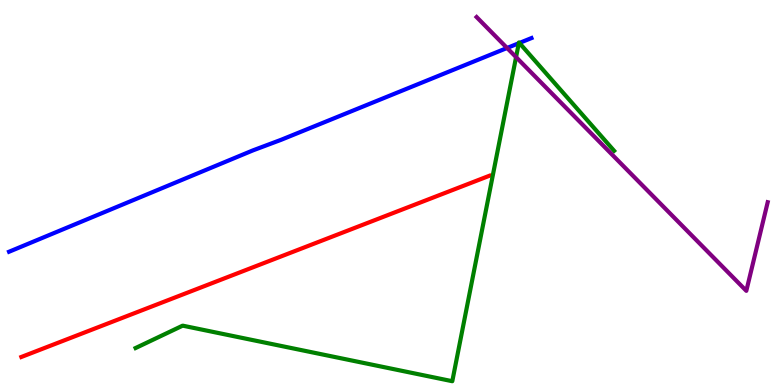[{'lines': ['blue', 'red'], 'intersections': []}, {'lines': ['green', 'red'], 'intersections': []}, {'lines': ['purple', 'red'], 'intersections': []}, {'lines': ['blue', 'green'], 'intersections': [{'x': 6.69, 'y': 8.88}, {'x': 6.7, 'y': 8.88}]}, {'lines': ['blue', 'purple'], 'intersections': [{'x': 6.54, 'y': 8.75}]}, {'lines': ['green', 'purple'], 'intersections': [{'x': 6.66, 'y': 8.52}]}]